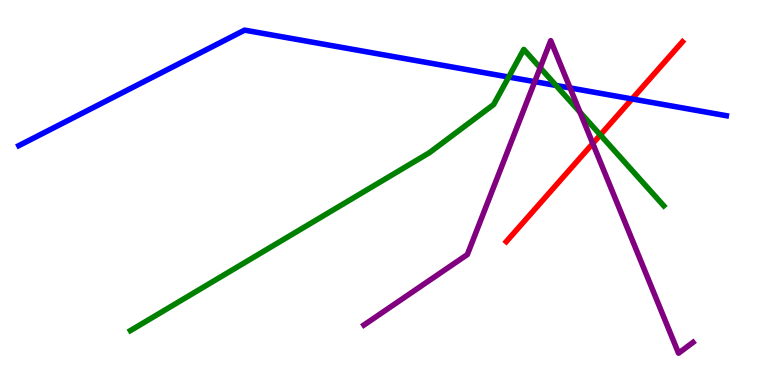[{'lines': ['blue', 'red'], 'intersections': [{'x': 8.16, 'y': 7.43}]}, {'lines': ['green', 'red'], 'intersections': [{'x': 7.75, 'y': 6.5}]}, {'lines': ['purple', 'red'], 'intersections': [{'x': 7.65, 'y': 6.27}]}, {'lines': ['blue', 'green'], 'intersections': [{'x': 6.56, 'y': 8.0}, {'x': 7.17, 'y': 7.78}]}, {'lines': ['blue', 'purple'], 'intersections': [{'x': 6.9, 'y': 7.88}, {'x': 7.36, 'y': 7.72}]}, {'lines': ['green', 'purple'], 'intersections': [{'x': 6.97, 'y': 8.24}, {'x': 7.48, 'y': 7.09}]}]